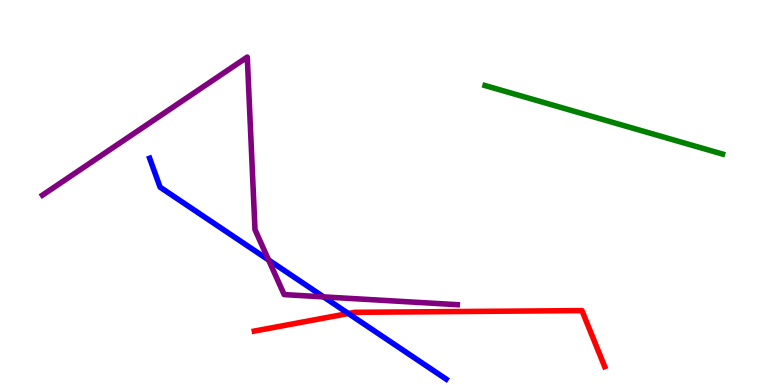[{'lines': ['blue', 'red'], 'intersections': [{'x': 4.5, 'y': 1.86}]}, {'lines': ['green', 'red'], 'intersections': []}, {'lines': ['purple', 'red'], 'intersections': []}, {'lines': ['blue', 'green'], 'intersections': []}, {'lines': ['blue', 'purple'], 'intersections': [{'x': 3.47, 'y': 3.25}, {'x': 4.18, 'y': 2.29}]}, {'lines': ['green', 'purple'], 'intersections': []}]